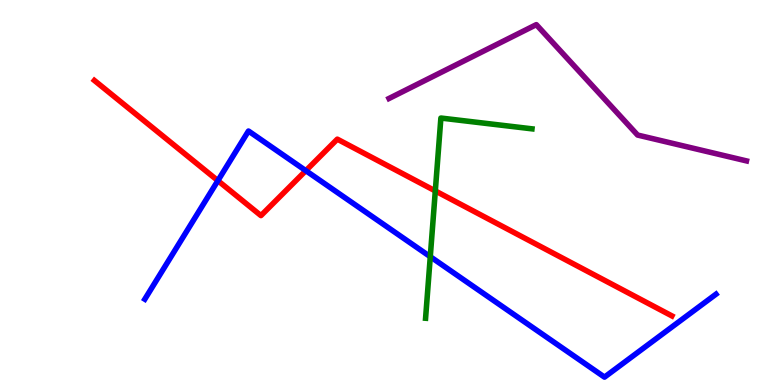[{'lines': ['blue', 'red'], 'intersections': [{'x': 2.81, 'y': 5.31}, {'x': 3.95, 'y': 5.57}]}, {'lines': ['green', 'red'], 'intersections': [{'x': 5.62, 'y': 5.04}]}, {'lines': ['purple', 'red'], 'intersections': []}, {'lines': ['blue', 'green'], 'intersections': [{'x': 5.55, 'y': 3.33}]}, {'lines': ['blue', 'purple'], 'intersections': []}, {'lines': ['green', 'purple'], 'intersections': []}]